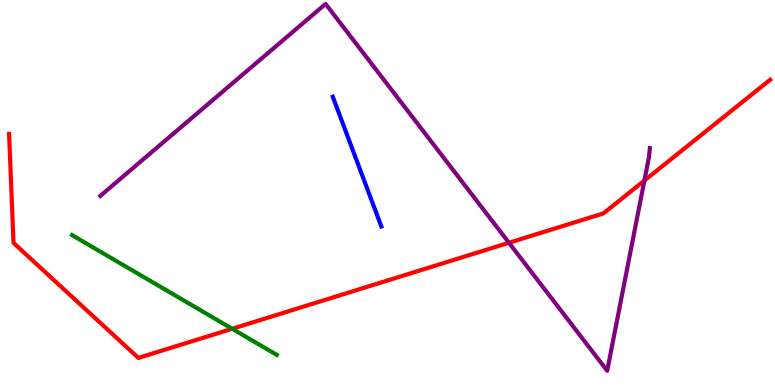[{'lines': ['blue', 'red'], 'intersections': []}, {'lines': ['green', 'red'], 'intersections': [{'x': 3.0, 'y': 1.46}]}, {'lines': ['purple', 'red'], 'intersections': [{'x': 6.57, 'y': 3.69}, {'x': 8.31, 'y': 5.31}]}, {'lines': ['blue', 'green'], 'intersections': []}, {'lines': ['blue', 'purple'], 'intersections': []}, {'lines': ['green', 'purple'], 'intersections': []}]